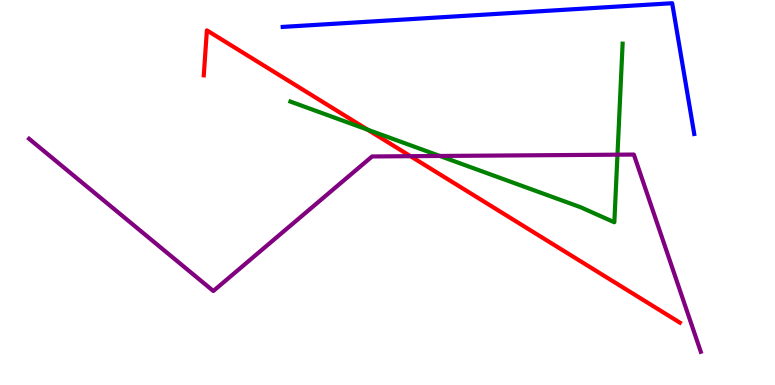[{'lines': ['blue', 'red'], 'intersections': []}, {'lines': ['green', 'red'], 'intersections': [{'x': 4.74, 'y': 6.63}]}, {'lines': ['purple', 'red'], 'intersections': [{'x': 5.3, 'y': 5.94}]}, {'lines': ['blue', 'green'], 'intersections': []}, {'lines': ['blue', 'purple'], 'intersections': []}, {'lines': ['green', 'purple'], 'intersections': [{'x': 5.67, 'y': 5.95}, {'x': 7.97, 'y': 5.98}]}]